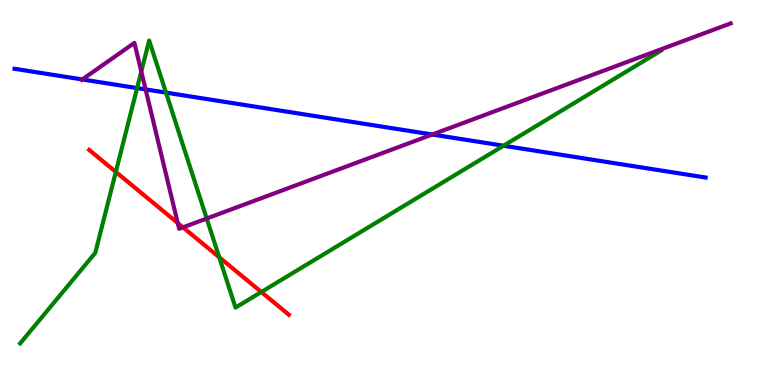[{'lines': ['blue', 'red'], 'intersections': []}, {'lines': ['green', 'red'], 'intersections': [{'x': 1.49, 'y': 5.53}, {'x': 2.83, 'y': 3.32}, {'x': 3.37, 'y': 2.42}]}, {'lines': ['purple', 'red'], 'intersections': [{'x': 2.29, 'y': 4.21}, {'x': 2.36, 'y': 4.09}]}, {'lines': ['blue', 'green'], 'intersections': [{'x': 1.77, 'y': 7.71}, {'x': 2.14, 'y': 7.59}, {'x': 6.5, 'y': 6.21}]}, {'lines': ['blue', 'purple'], 'intersections': [{'x': 1.06, 'y': 7.94}, {'x': 1.88, 'y': 7.68}, {'x': 5.58, 'y': 6.51}]}, {'lines': ['green', 'purple'], 'intersections': [{'x': 1.82, 'y': 8.14}, {'x': 2.67, 'y': 4.32}]}]